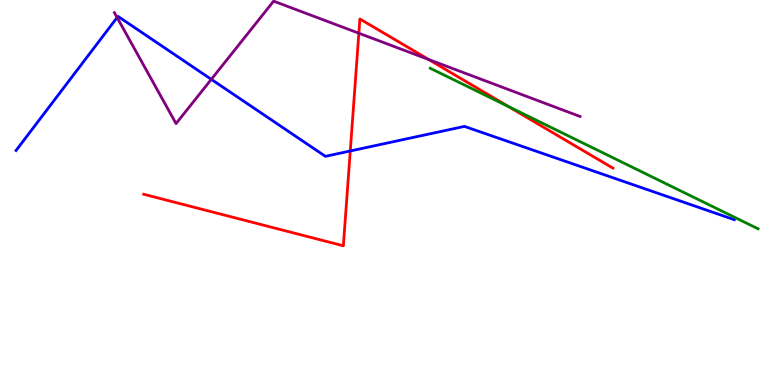[{'lines': ['blue', 'red'], 'intersections': [{'x': 4.52, 'y': 6.08}]}, {'lines': ['green', 'red'], 'intersections': [{'x': 6.56, 'y': 7.23}]}, {'lines': ['purple', 'red'], 'intersections': [{'x': 4.63, 'y': 9.14}, {'x': 5.53, 'y': 8.45}]}, {'lines': ['blue', 'green'], 'intersections': []}, {'lines': ['blue', 'purple'], 'intersections': [{'x': 1.51, 'y': 9.54}, {'x': 2.73, 'y': 7.94}]}, {'lines': ['green', 'purple'], 'intersections': []}]